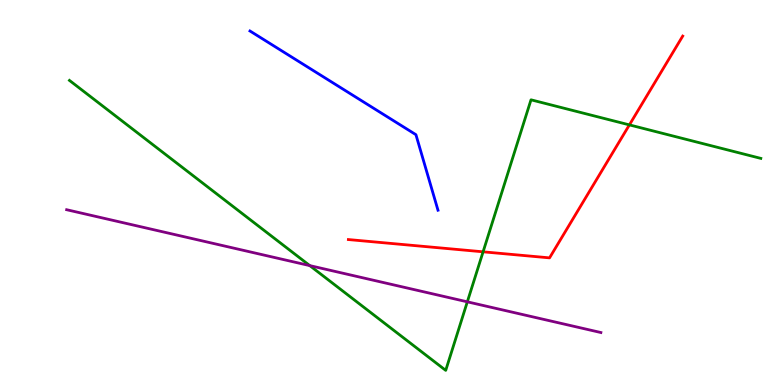[{'lines': ['blue', 'red'], 'intersections': []}, {'lines': ['green', 'red'], 'intersections': [{'x': 6.23, 'y': 3.46}, {'x': 8.12, 'y': 6.76}]}, {'lines': ['purple', 'red'], 'intersections': []}, {'lines': ['blue', 'green'], 'intersections': []}, {'lines': ['blue', 'purple'], 'intersections': []}, {'lines': ['green', 'purple'], 'intersections': [{'x': 4.0, 'y': 3.1}, {'x': 6.03, 'y': 2.16}]}]